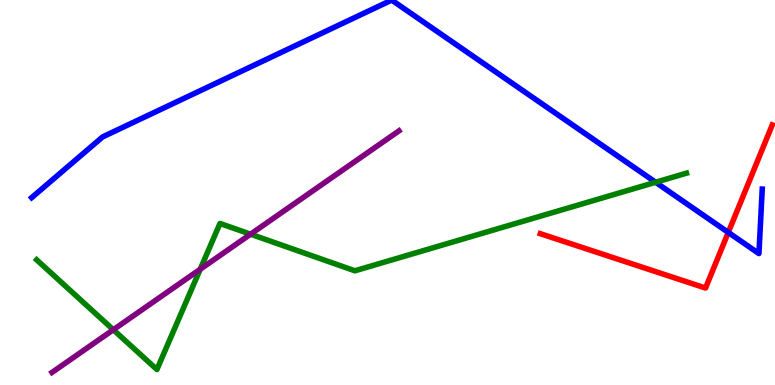[{'lines': ['blue', 'red'], 'intersections': [{'x': 9.4, 'y': 3.96}]}, {'lines': ['green', 'red'], 'intersections': []}, {'lines': ['purple', 'red'], 'intersections': []}, {'lines': ['blue', 'green'], 'intersections': [{'x': 8.46, 'y': 5.27}]}, {'lines': ['blue', 'purple'], 'intersections': []}, {'lines': ['green', 'purple'], 'intersections': [{'x': 1.46, 'y': 1.44}, {'x': 2.58, 'y': 3.01}, {'x': 3.23, 'y': 3.92}]}]